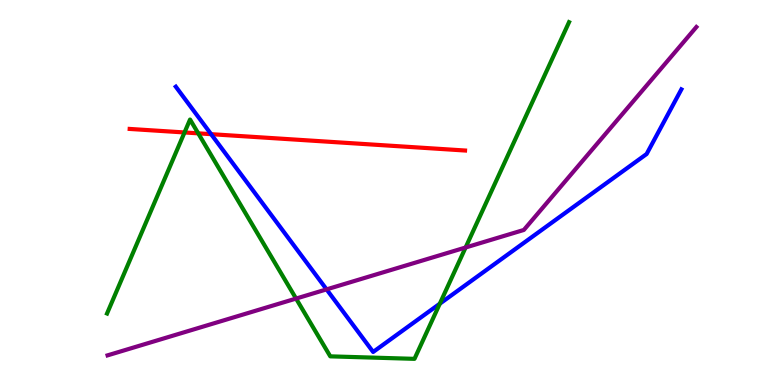[{'lines': ['blue', 'red'], 'intersections': [{'x': 2.72, 'y': 6.51}]}, {'lines': ['green', 'red'], 'intersections': [{'x': 2.38, 'y': 6.56}, {'x': 2.56, 'y': 6.54}]}, {'lines': ['purple', 'red'], 'intersections': []}, {'lines': ['blue', 'green'], 'intersections': [{'x': 5.67, 'y': 2.11}]}, {'lines': ['blue', 'purple'], 'intersections': [{'x': 4.21, 'y': 2.48}]}, {'lines': ['green', 'purple'], 'intersections': [{'x': 3.82, 'y': 2.24}, {'x': 6.01, 'y': 3.57}]}]